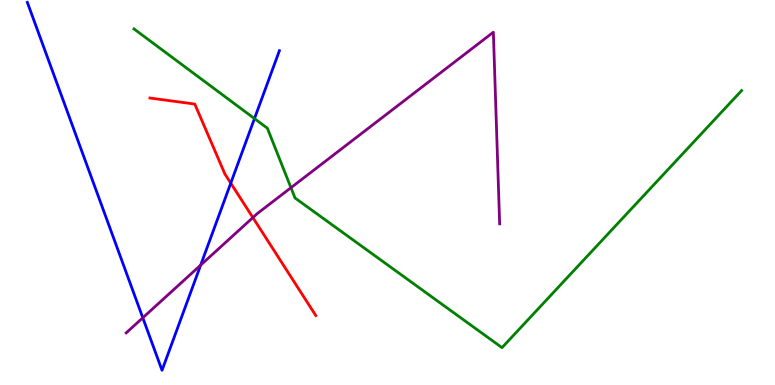[{'lines': ['blue', 'red'], 'intersections': [{'x': 2.98, 'y': 5.24}]}, {'lines': ['green', 'red'], 'intersections': []}, {'lines': ['purple', 'red'], 'intersections': [{'x': 3.26, 'y': 4.35}]}, {'lines': ['blue', 'green'], 'intersections': [{'x': 3.28, 'y': 6.92}]}, {'lines': ['blue', 'purple'], 'intersections': [{'x': 1.84, 'y': 1.75}, {'x': 2.59, 'y': 3.11}]}, {'lines': ['green', 'purple'], 'intersections': [{'x': 3.75, 'y': 5.12}]}]